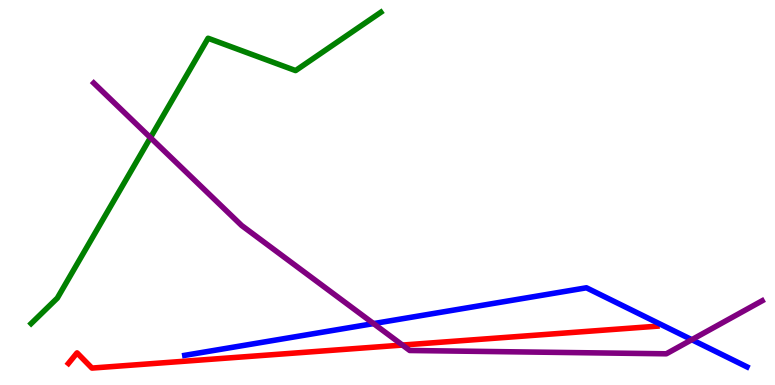[{'lines': ['blue', 'red'], 'intersections': []}, {'lines': ['green', 'red'], 'intersections': []}, {'lines': ['purple', 'red'], 'intersections': [{'x': 5.19, 'y': 1.04}]}, {'lines': ['blue', 'green'], 'intersections': []}, {'lines': ['blue', 'purple'], 'intersections': [{'x': 4.82, 'y': 1.6}, {'x': 8.93, 'y': 1.18}]}, {'lines': ['green', 'purple'], 'intersections': [{'x': 1.94, 'y': 6.42}]}]